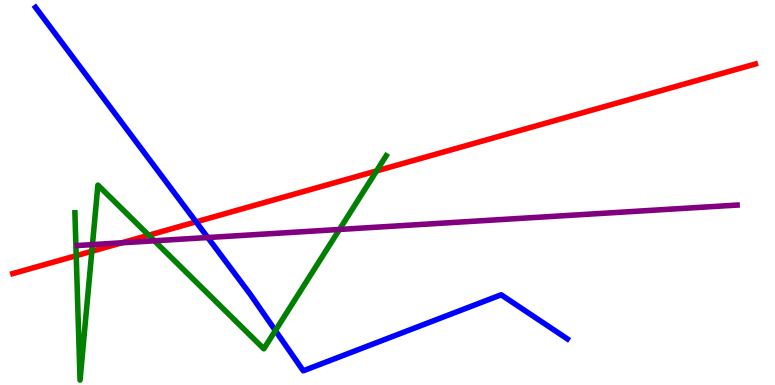[{'lines': ['blue', 'red'], 'intersections': [{'x': 2.53, 'y': 4.24}]}, {'lines': ['green', 'red'], 'intersections': [{'x': 0.983, 'y': 3.36}, {'x': 1.19, 'y': 3.47}, {'x': 1.92, 'y': 3.89}, {'x': 4.86, 'y': 5.56}]}, {'lines': ['purple', 'red'], 'intersections': [{'x': 1.57, 'y': 3.69}]}, {'lines': ['blue', 'green'], 'intersections': [{'x': 3.55, 'y': 1.41}]}, {'lines': ['blue', 'purple'], 'intersections': [{'x': 2.68, 'y': 3.83}]}, {'lines': ['green', 'purple'], 'intersections': [{'x': 1.19, 'y': 3.65}, {'x': 1.99, 'y': 3.75}, {'x': 4.38, 'y': 4.04}]}]